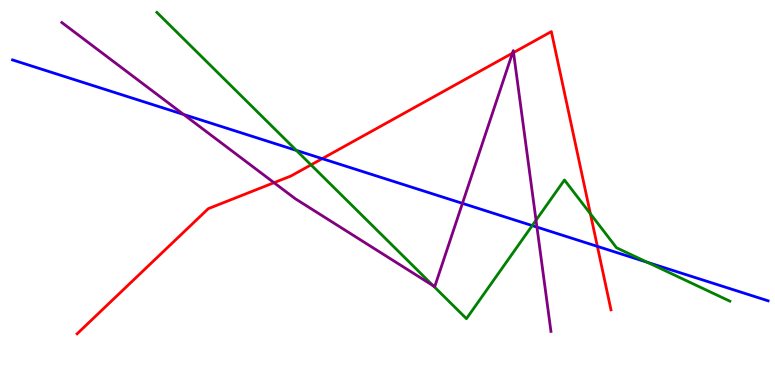[{'lines': ['blue', 'red'], 'intersections': [{'x': 4.16, 'y': 5.88}, {'x': 7.71, 'y': 3.6}]}, {'lines': ['green', 'red'], 'intersections': [{'x': 4.01, 'y': 5.72}, {'x': 7.62, 'y': 4.45}]}, {'lines': ['purple', 'red'], 'intersections': [{'x': 3.54, 'y': 5.25}, {'x': 6.61, 'y': 8.62}, {'x': 6.63, 'y': 8.63}]}, {'lines': ['blue', 'green'], 'intersections': [{'x': 3.82, 'y': 6.09}, {'x': 6.87, 'y': 4.14}, {'x': 8.35, 'y': 3.19}]}, {'lines': ['blue', 'purple'], 'intersections': [{'x': 2.37, 'y': 7.03}, {'x': 5.97, 'y': 4.72}, {'x': 6.93, 'y': 4.1}]}, {'lines': ['green', 'purple'], 'intersections': [{'x': 5.59, 'y': 2.58}, {'x': 6.92, 'y': 4.28}]}]